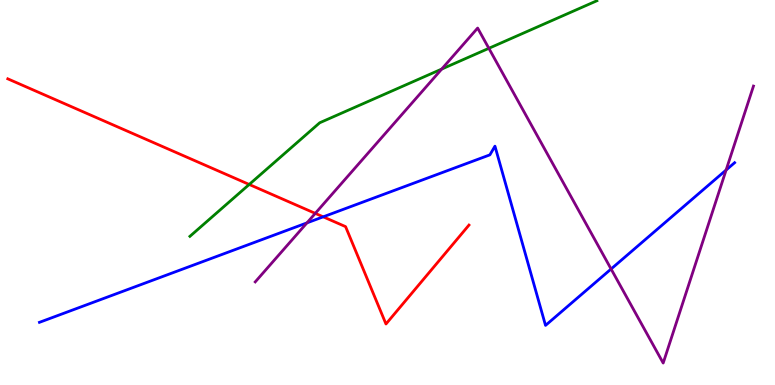[{'lines': ['blue', 'red'], 'intersections': [{'x': 4.17, 'y': 4.37}]}, {'lines': ['green', 'red'], 'intersections': [{'x': 3.22, 'y': 5.21}]}, {'lines': ['purple', 'red'], 'intersections': [{'x': 4.07, 'y': 4.46}]}, {'lines': ['blue', 'green'], 'intersections': []}, {'lines': ['blue', 'purple'], 'intersections': [{'x': 3.96, 'y': 4.21}, {'x': 7.89, 'y': 3.01}, {'x': 9.37, 'y': 5.58}]}, {'lines': ['green', 'purple'], 'intersections': [{'x': 5.7, 'y': 8.21}, {'x': 6.31, 'y': 8.75}]}]